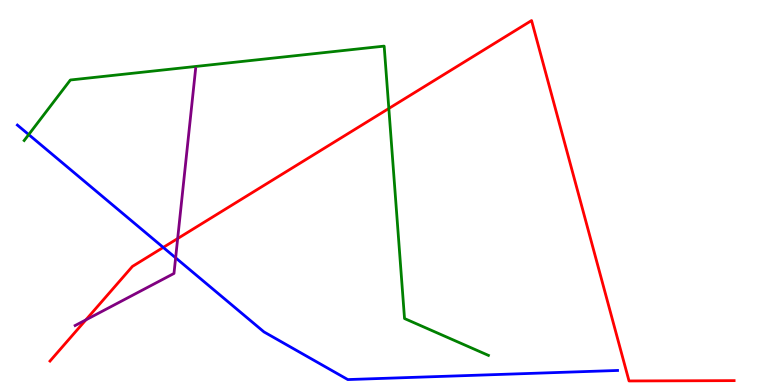[{'lines': ['blue', 'red'], 'intersections': [{'x': 2.11, 'y': 3.57}]}, {'lines': ['green', 'red'], 'intersections': [{'x': 5.02, 'y': 7.18}]}, {'lines': ['purple', 'red'], 'intersections': [{'x': 1.11, 'y': 1.69}, {'x': 2.29, 'y': 3.8}]}, {'lines': ['blue', 'green'], 'intersections': [{'x': 0.37, 'y': 6.5}]}, {'lines': ['blue', 'purple'], 'intersections': [{'x': 2.27, 'y': 3.3}]}, {'lines': ['green', 'purple'], 'intersections': []}]